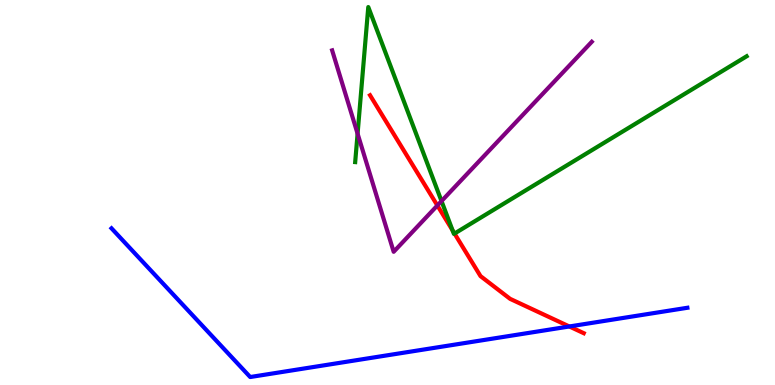[{'lines': ['blue', 'red'], 'intersections': [{'x': 7.35, 'y': 1.52}]}, {'lines': ['green', 'red'], 'intersections': [{'x': 5.84, 'y': 4.02}, {'x': 5.86, 'y': 3.93}]}, {'lines': ['purple', 'red'], 'intersections': [{'x': 5.64, 'y': 4.66}]}, {'lines': ['blue', 'green'], 'intersections': []}, {'lines': ['blue', 'purple'], 'intersections': []}, {'lines': ['green', 'purple'], 'intersections': [{'x': 4.61, 'y': 6.53}, {'x': 5.7, 'y': 4.78}]}]